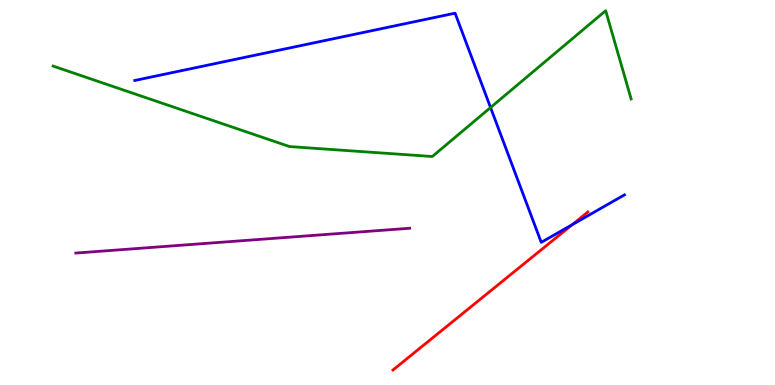[{'lines': ['blue', 'red'], 'intersections': [{'x': 7.38, 'y': 4.17}]}, {'lines': ['green', 'red'], 'intersections': []}, {'lines': ['purple', 'red'], 'intersections': []}, {'lines': ['blue', 'green'], 'intersections': [{'x': 6.33, 'y': 7.21}]}, {'lines': ['blue', 'purple'], 'intersections': []}, {'lines': ['green', 'purple'], 'intersections': []}]